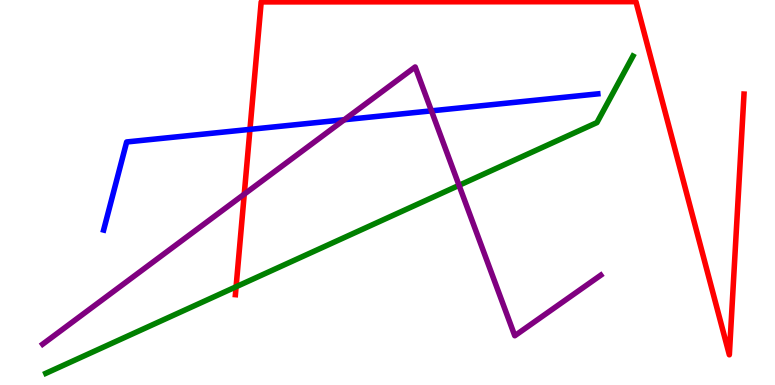[{'lines': ['blue', 'red'], 'intersections': [{'x': 3.23, 'y': 6.64}]}, {'lines': ['green', 'red'], 'intersections': [{'x': 3.05, 'y': 2.55}]}, {'lines': ['purple', 'red'], 'intersections': [{'x': 3.15, 'y': 4.96}]}, {'lines': ['blue', 'green'], 'intersections': []}, {'lines': ['blue', 'purple'], 'intersections': [{'x': 4.44, 'y': 6.89}, {'x': 5.57, 'y': 7.12}]}, {'lines': ['green', 'purple'], 'intersections': [{'x': 5.92, 'y': 5.19}]}]